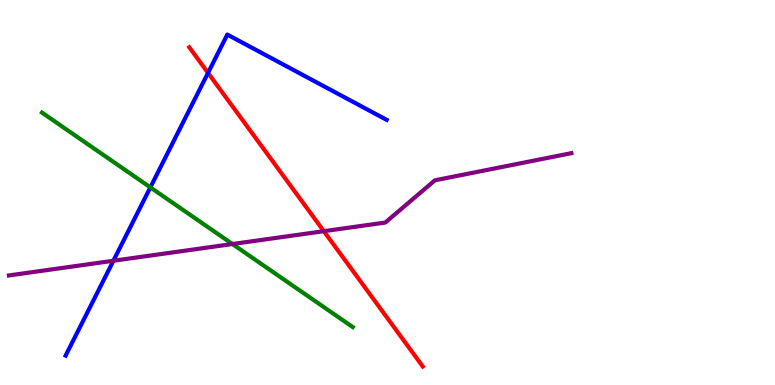[{'lines': ['blue', 'red'], 'intersections': [{'x': 2.68, 'y': 8.11}]}, {'lines': ['green', 'red'], 'intersections': []}, {'lines': ['purple', 'red'], 'intersections': [{'x': 4.18, 'y': 4.0}]}, {'lines': ['blue', 'green'], 'intersections': [{'x': 1.94, 'y': 5.13}]}, {'lines': ['blue', 'purple'], 'intersections': [{'x': 1.46, 'y': 3.23}]}, {'lines': ['green', 'purple'], 'intersections': [{'x': 3.0, 'y': 3.66}]}]